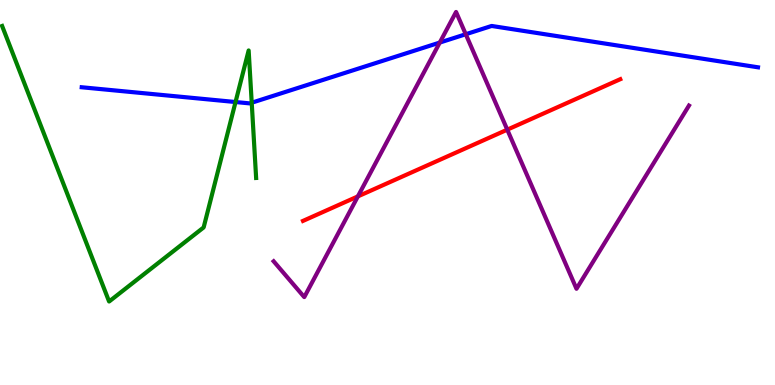[{'lines': ['blue', 'red'], 'intersections': []}, {'lines': ['green', 'red'], 'intersections': []}, {'lines': ['purple', 'red'], 'intersections': [{'x': 4.62, 'y': 4.9}, {'x': 6.55, 'y': 6.63}]}, {'lines': ['blue', 'green'], 'intersections': [{'x': 3.04, 'y': 7.35}, {'x': 3.25, 'y': 7.33}]}, {'lines': ['blue', 'purple'], 'intersections': [{'x': 5.67, 'y': 8.89}, {'x': 6.01, 'y': 9.11}]}, {'lines': ['green', 'purple'], 'intersections': []}]